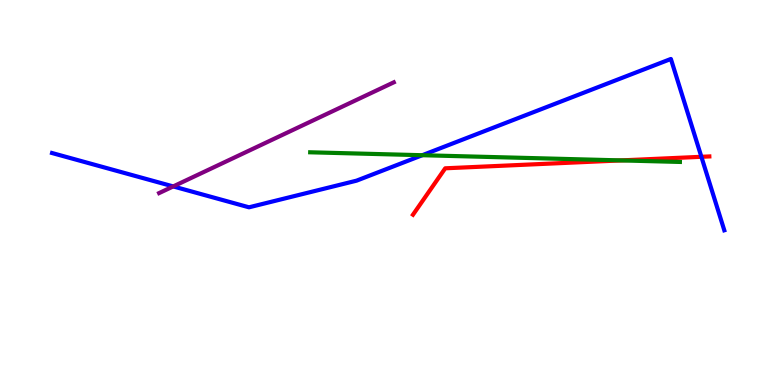[{'lines': ['blue', 'red'], 'intersections': [{'x': 9.05, 'y': 5.93}]}, {'lines': ['green', 'red'], 'intersections': [{'x': 8.01, 'y': 5.83}]}, {'lines': ['purple', 'red'], 'intersections': []}, {'lines': ['blue', 'green'], 'intersections': [{'x': 5.45, 'y': 5.97}]}, {'lines': ['blue', 'purple'], 'intersections': [{'x': 2.24, 'y': 5.16}]}, {'lines': ['green', 'purple'], 'intersections': []}]